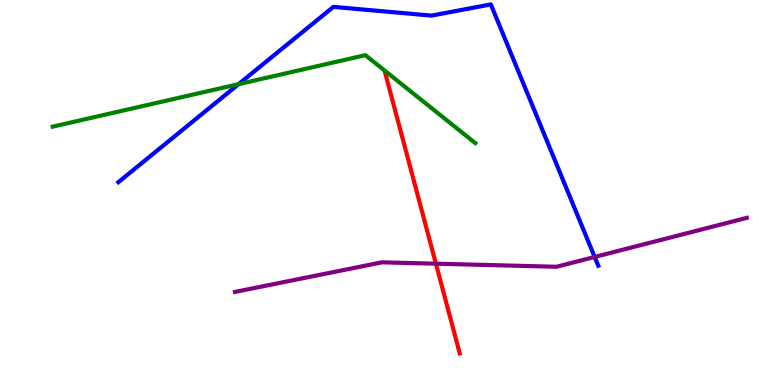[{'lines': ['blue', 'red'], 'intersections': []}, {'lines': ['green', 'red'], 'intersections': []}, {'lines': ['purple', 'red'], 'intersections': [{'x': 5.62, 'y': 3.15}]}, {'lines': ['blue', 'green'], 'intersections': [{'x': 3.08, 'y': 7.81}]}, {'lines': ['blue', 'purple'], 'intersections': [{'x': 7.67, 'y': 3.33}]}, {'lines': ['green', 'purple'], 'intersections': []}]